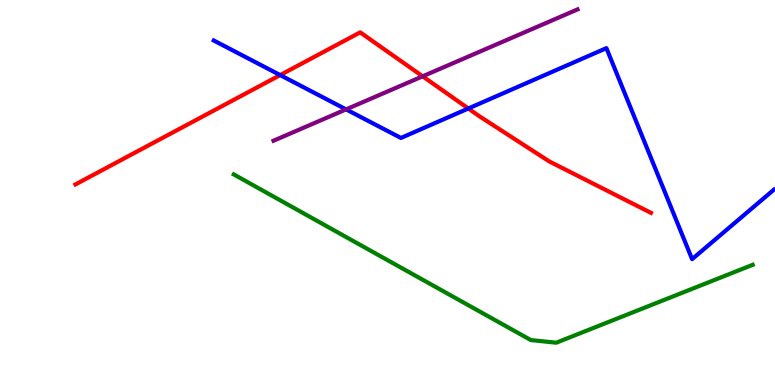[{'lines': ['blue', 'red'], 'intersections': [{'x': 3.62, 'y': 8.05}, {'x': 6.04, 'y': 7.18}]}, {'lines': ['green', 'red'], 'intersections': []}, {'lines': ['purple', 'red'], 'intersections': [{'x': 5.45, 'y': 8.02}]}, {'lines': ['blue', 'green'], 'intersections': []}, {'lines': ['blue', 'purple'], 'intersections': [{'x': 4.47, 'y': 7.16}]}, {'lines': ['green', 'purple'], 'intersections': []}]